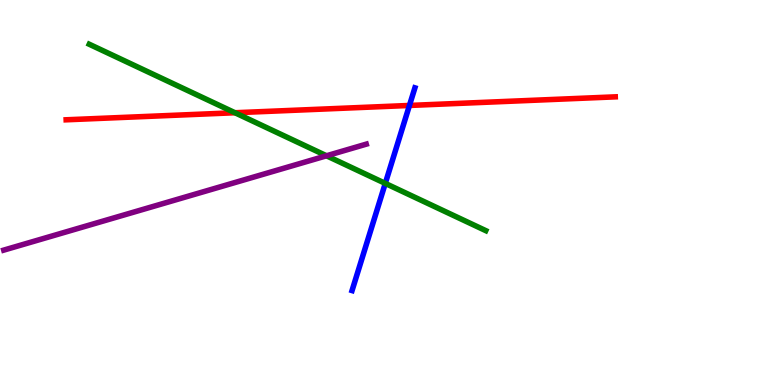[{'lines': ['blue', 'red'], 'intersections': [{'x': 5.28, 'y': 7.26}]}, {'lines': ['green', 'red'], 'intersections': [{'x': 3.03, 'y': 7.07}]}, {'lines': ['purple', 'red'], 'intersections': []}, {'lines': ['blue', 'green'], 'intersections': [{'x': 4.97, 'y': 5.24}]}, {'lines': ['blue', 'purple'], 'intersections': []}, {'lines': ['green', 'purple'], 'intersections': [{'x': 4.21, 'y': 5.95}]}]